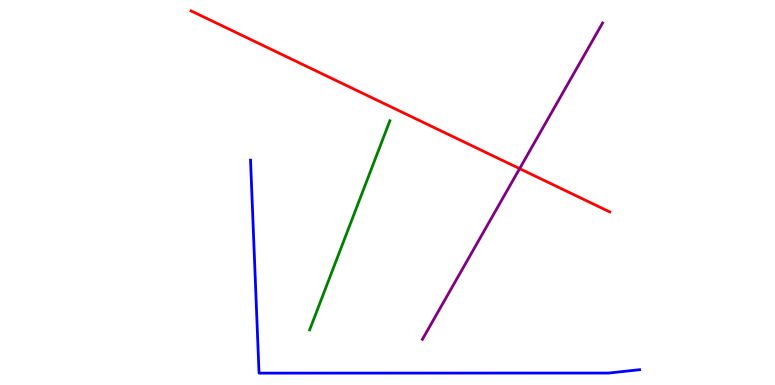[{'lines': ['blue', 'red'], 'intersections': []}, {'lines': ['green', 'red'], 'intersections': []}, {'lines': ['purple', 'red'], 'intersections': [{'x': 6.7, 'y': 5.62}]}, {'lines': ['blue', 'green'], 'intersections': []}, {'lines': ['blue', 'purple'], 'intersections': []}, {'lines': ['green', 'purple'], 'intersections': []}]